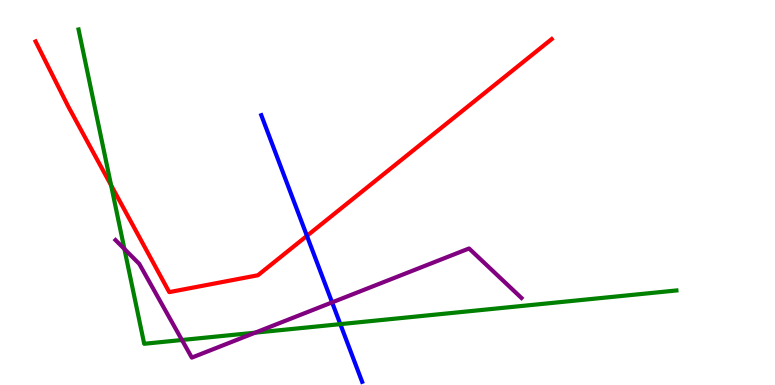[{'lines': ['blue', 'red'], 'intersections': [{'x': 3.96, 'y': 3.87}]}, {'lines': ['green', 'red'], 'intersections': [{'x': 1.43, 'y': 5.19}]}, {'lines': ['purple', 'red'], 'intersections': []}, {'lines': ['blue', 'green'], 'intersections': [{'x': 4.39, 'y': 1.58}]}, {'lines': ['blue', 'purple'], 'intersections': [{'x': 4.29, 'y': 2.15}]}, {'lines': ['green', 'purple'], 'intersections': [{'x': 1.61, 'y': 3.53}, {'x': 2.35, 'y': 1.17}, {'x': 3.29, 'y': 1.36}]}]